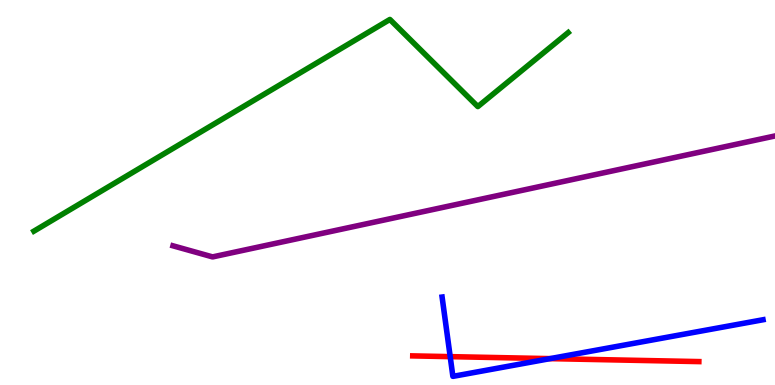[{'lines': ['blue', 'red'], 'intersections': [{'x': 5.81, 'y': 0.737}, {'x': 7.1, 'y': 0.685}]}, {'lines': ['green', 'red'], 'intersections': []}, {'lines': ['purple', 'red'], 'intersections': []}, {'lines': ['blue', 'green'], 'intersections': []}, {'lines': ['blue', 'purple'], 'intersections': []}, {'lines': ['green', 'purple'], 'intersections': []}]